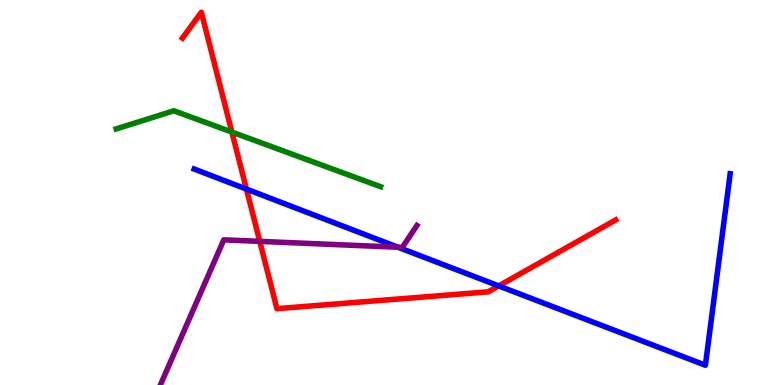[{'lines': ['blue', 'red'], 'intersections': [{'x': 3.18, 'y': 5.09}, {'x': 6.44, 'y': 2.57}]}, {'lines': ['green', 'red'], 'intersections': [{'x': 2.99, 'y': 6.57}]}, {'lines': ['purple', 'red'], 'intersections': [{'x': 3.35, 'y': 3.73}]}, {'lines': ['blue', 'green'], 'intersections': []}, {'lines': ['blue', 'purple'], 'intersections': [{'x': 5.13, 'y': 3.58}]}, {'lines': ['green', 'purple'], 'intersections': []}]